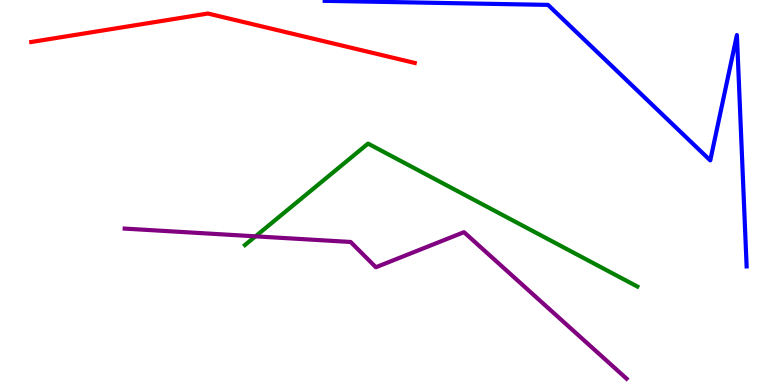[{'lines': ['blue', 'red'], 'intersections': []}, {'lines': ['green', 'red'], 'intersections': []}, {'lines': ['purple', 'red'], 'intersections': []}, {'lines': ['blue', 'green'], 'intersections': []}, {'lines': ['blue', 'purple'], 'intersections': []}, {'lines': ['green', 'purple'], 'intersections': [{'x': 3.3, 'y': 3.86}]}]